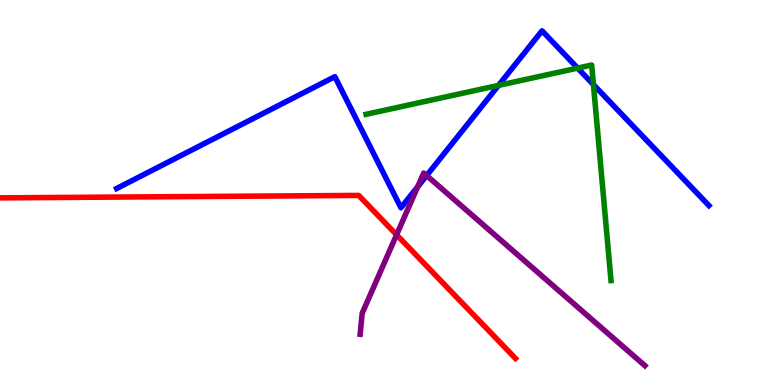[{'lines': ['blue', 'red'], 'intersections': []}, {'lines': ['green', 'red'], 'intersections': []}, {'lines': ['purple', 'red'], 'intersections': [{'x': 5.12, 'y': 3.9}]}, {'lines': ['blue', 'green'], 'intersections': [{'x': 6.43, 'y': 7.78}, {'x': 7.45, 'y': 8.23}, {'x': 7.66, 'y': 7.8}]}, {'lines': ['blue', 'purple'], 'intersections': [{'x': 5.39, 'y': 5.15}, {'x': 5.51, 'y': 5.44}]}, {'lines': ['green', 'purple'], 'intersections': []}]